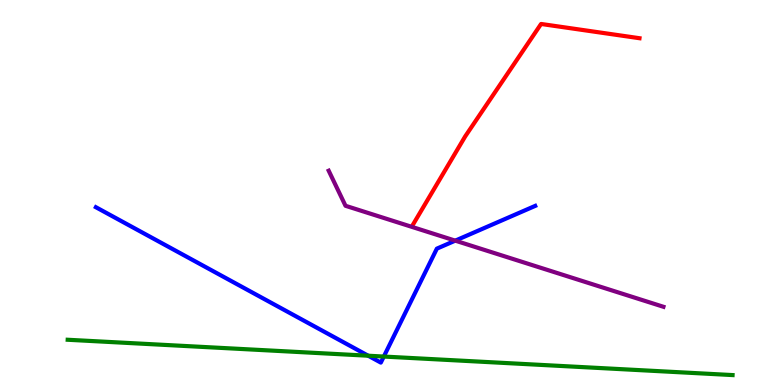[{'lines': ['blue', 'red'], 'intersections': []}, {'lines': ['green', 'red'], 'intersections': []}, {'lines': ['purple', 'red'], 'intersections': []}, {'lines': ['blue', 'green'], 'intersections': [{'x': 4.75, 'y': 0.761}, {'x': 4.95, 'y': 0.739}]}, {'lines': ['blue', 'purple'], 'intersections': [{'x': 5.87, 'y': 3.75}]}, {'lines': ['green', 'purple'], 'intersections': []}]